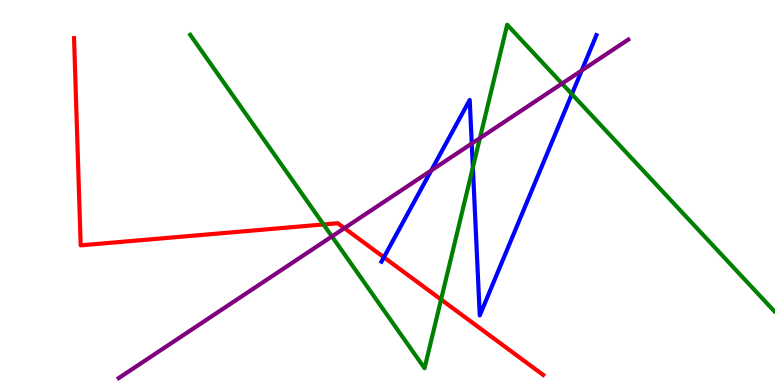[{'lines': ['blue', 'red'], 'intersections': [{'x': 4.95, 'y': 3.32}]}, {'lines': ['green', 'red'], 'intersections': [{'x': 4.17, 'y': 4.17}, {'x': 5.69, 'y': 2.22}]}, {'lines': ['purple', 'red'], 'intersections': [{'x': 4.44, 'y': 4.07}]}, {'lines': ['blue', 'green'], 'intersections': [{'x': 6.1, 'y': 5.65}, {'x': 7.38, 'y': 7.56}]}, {'lines': ['blue', 'purple'], 'intersections': [{'x': 5.56, 'y': 5.57}, {'x': 6.09, 'y': 6.27}, {'x': 7.51, 'y': 8.17}]}, {'lines': ['green', 'purple'], 'intersections': [{'x': 4.28, 'y': 3.86}, {'x': 6.19, 'y': 6.41}, {'x': 7.25, 'y': 7.83}]}]